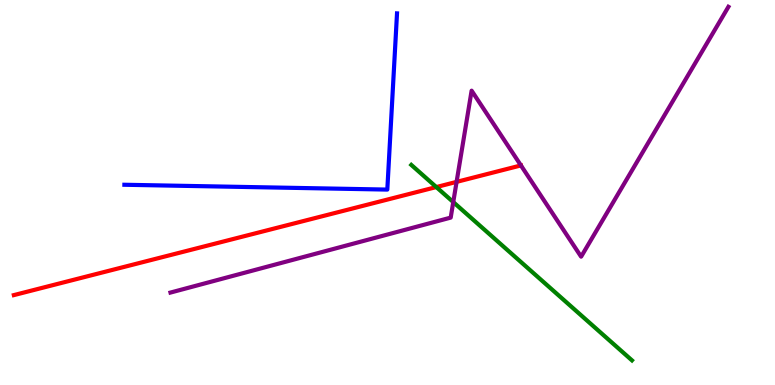[{'lines': ['blue', 'red'], 'intersections': []}, {'lines': ['green', 'red'], 'intersections': [{'x': 5.63, 'y': 5.14}]}, {'lines': ['purple', 'red'], 'intersections': [{'x': 5.89, 'y': 5.28}, {'x': 6.72, 'y': 5.7}]}, {'lines': ['blue', 'green'], 'intersections': []}, {'lines': ['blue', 'purple'], 'intersections': []}, {'lines': ['green', 'purple'], 'intersections': [{'x': 5.85, 'y': 4.75}]}]